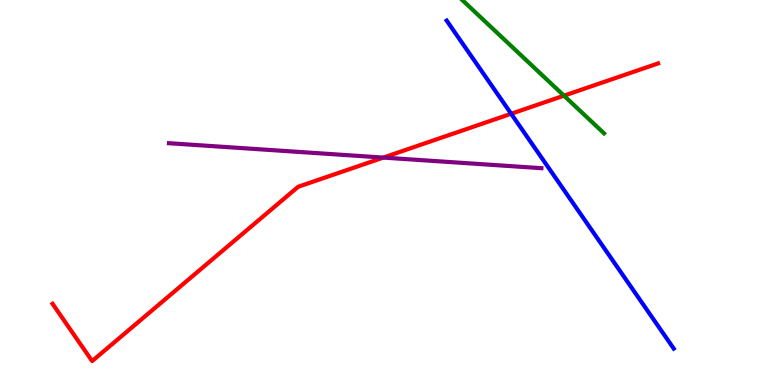[{'lines': ['blue', 'red'], 'intersections': [{'x': 6.6, 'y': 7.04}]}, {'lines': ['green', 'red'], 'intersections': [{'x': 7.28, 'y': 7.51}]}, {'lines': ['purple', 'red'], 'intersections': [{'x': 4.95, 'y': 5.91}]}, {'lines': ['blue', 'green'], 'intersections': []}, {'lines': ['blue', 'purple'], 'intersections': []}, {'lines': ['green', 'purple'], 'intersections': []}]